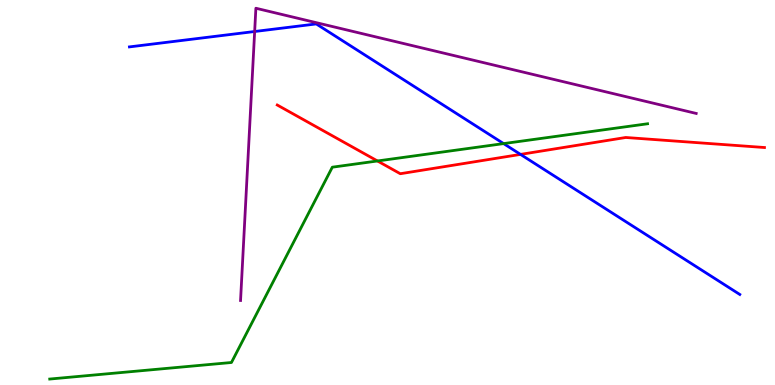[{'lines': ['blue', 'red'], 'intersections': [{'x': 6.72, 'y': 5.99}]}, {'lines': ['green', 'red'], 'intersections': [{'x': 4.87, 'y': 5.82}]}, {'lines': ['purple', 'red'], 'intersections': []}, {'lines': ['blue', 'green'], 'intersections': [{'x': 6.5, 'y': 6.27}]}, {'lines': ['blue', 'purple'], 'intersections': [{'x': 3.29, 'y': 9.18}]}, {'lines': ['green', 'purple'], 'intersections': []}]